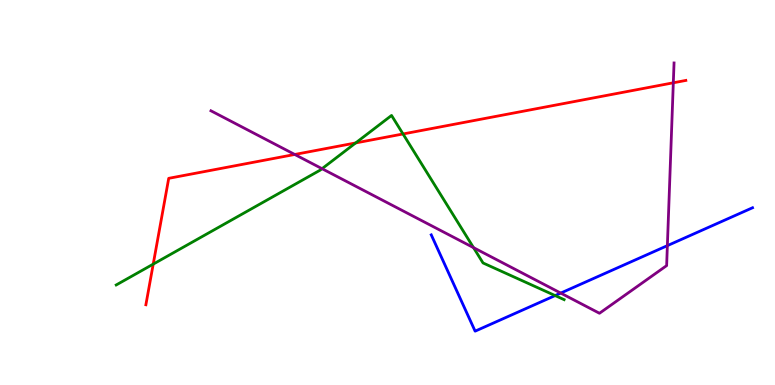[{'lines': ['blue', 'red'], 'intersections': []}, {'lines': ['green', 'red'], 'intersections': [{'x': 1.98, 'y': 3.14}, {'x': 4.59, 'y': 6.29}, {'x': 5.2, 'y': 6.52}]}, {'lines': ['purple', 'red'], 'intersections': [{'x': 3.8, 'y': 5.99}, {'x': 8.69, 'y': 7.85}]}, {'lines': ['blue', 'green'], 'intersections': [{'x': 7.16, 'y': 2.32}]}, {'lines': ['blue', 'purple'], 'intersections': [{'x': 7.24, 'y': 2.39}, {'x': 8.61, 'y': 3.62}]}, {'lines': ['green', 'purple'], 'intersections': [{'x': 4.16, 'y': 5.62}, {'x': 6.11, 'y': 3.57}]}]